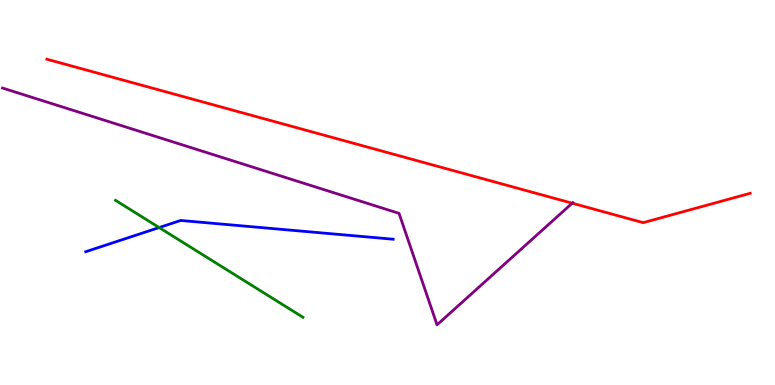[{'lines': ['blue', 'red'], 'intersections': []}, {'lines': ['green', 'red'], 'intersections': []}, {'lines': ['purple', 'red'], 'intersections': [{'x': 7.38, 'y': 4.72}]}, {'lines': ['blue', 'green'], 'intersections': [{'x': 2.05, 'y': 4.09}]}, {'lines': ['blue', 'purple'], 'intersections': []}, {'lines': ['green', 'purple'], 'intersections': []}]